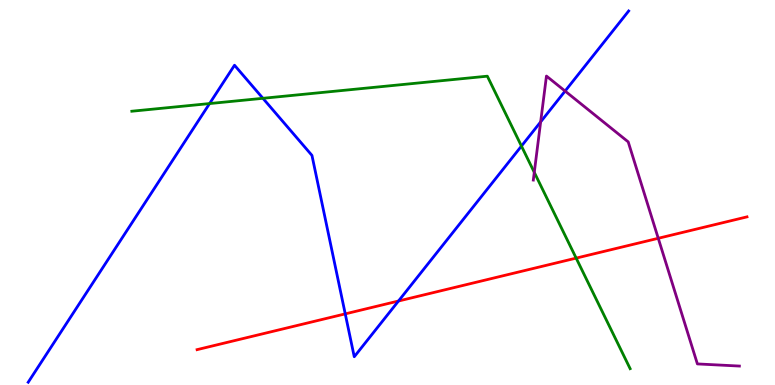[{'lines': ['blue', 'red'], 'intersections': [{'x': 4.45, 'y': 1.85}, {'x': 5.14, 'y': 2.18}]}, {'lines': ['green', 'red'], 'intersections': [{'x': 7.43, 'y': 3.3}]}, {'lines': ['purple', 'red'], 'intersections': [{'x': 8.49, 'y': 3.81}]}, {'lines': ['blue', 'green'], 'intersections': [{'x': 2.7, 'y': 7.31}, {'x': 3.39, 'y': 7.45}, {'x': 6.73, 'y': 6.21}]}, {'lines': ['blue', 'purple'], 'intersections': [{'x': 6.98, 'y': 6.83}, {'x': 7.29, 'y': 7.63}]}, {'lines': ['green', 'purple'], 'intersections': [{'x': 6.89, 'y': 5.52}]}]